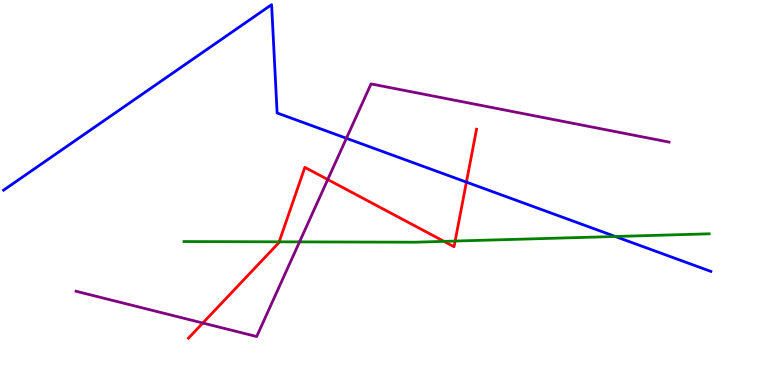[{'lines': ['blue', 'red'], 'intersections': [{'x': 6.02, 'y': 5.27}]}, {'lines': ['green', 'red'], 'intersections': [{'x': 3.6, 'y': 3.72}, {'x': 5.73, 'y': 3.73}, {'x': 5.87, 'y': 3.74}]}, {'lines': ['purple', 'red'], 'intersections': [{'x': 2.62, 'y': 1.61}, {'x': 4.23, 'y': 5.34}]}, {'lines': ['blue', 'green'], 'intersections': [{'x': 7.94, 'y': 3.86}]}, {'lines': ['blue', 'purple'], 'intersections': [{'x': 4.47, 'y': 6.41}]}, {'lines': ['green', 'purple'], 'intersections': [{'x': 3.86, 'y': 3.72}]}]